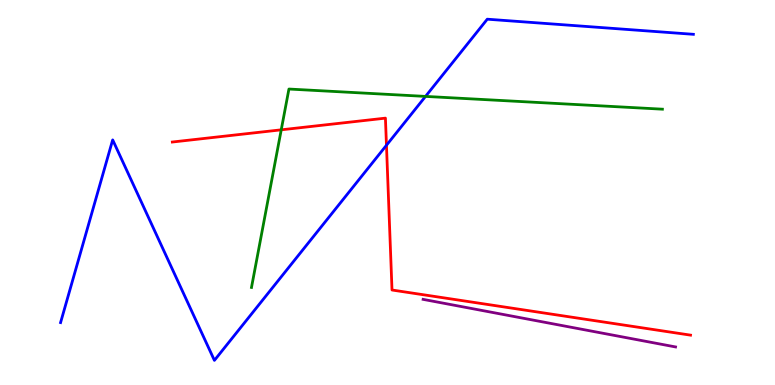[{'lines': ['blue', 'red'], 'intersections': [{'x': 4.99, 'y': 6.23}]}, {'lines': ['green', 'red'], 'intersections': [{'x': 3.63, 'y': 6.63}]}, {'lines': ['purple', 'red'], 'intersections': []}, {'lines': ['blue', 'green'], 'intersections': [{'x': 5.49, 'y': 7.5}]}, {'lines': ['blue', 'purple'], 'intersections': []}, {'lines': ['green', 'purple'], 'intersections': []}]